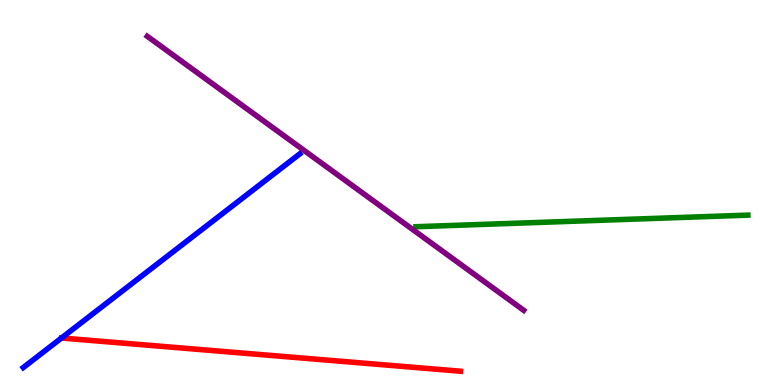[{'lines': ['blue', 'red'], 'intersections': []}, {'lines': ['green', 'red'], 'intersections': []}, {'lines': ['purple', 'red'], 'intersections': []}, {'lines': ['blue', 'green'], 'intersections': []}, {'lines': ['blue', 'purple'], 'intersections': []}, {'lines': ['green', 'purple'], 'intersections': []}]